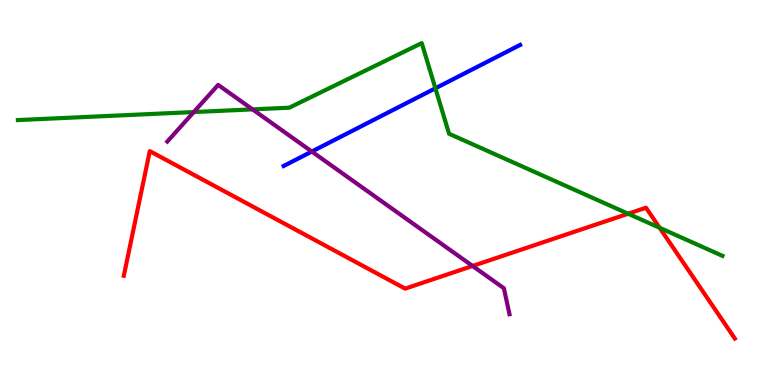[{'lines': ['blue', 'red'], 'intersections': []}, {'lines': ['green', 'red'], 'intersections': [{'x': 8.1, 'y': 4.45}, {'x': 8.51, 'y': 4.08}]}, {'lines': ['purple', 'red'], 'intersections': [{'x': 6.1, 'y': 3.09}]}, {'lines': ['blue', 'green'], 'intersections': [{'x': 5.62, 'y': 7.71}]}, {'lines': ['blue', 'purple'], 'intersections': [{'x': 4.02, 'y': 6.06}]}, {'lines': ['green', 'purple'], 'intersections': [{'x': 2.5, 'y': 7.09}, {'x': 3.26, 'y': 7.16}]}]